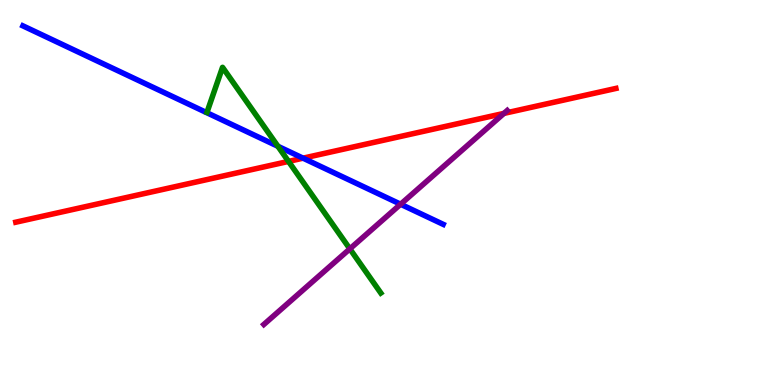[{'lines': ['blue', 'red'], 'intersections': [{'x': 3.91, 'y': 5.89}]}, {'lines': ['green', 'red'], 'intersections': [{'x': 3.72, 'y': 5.81}]}, {'lines': ['purple', 'red'], 'intersections': [{'x': 6.5, 'y': 7.05}]}, {'lines': ['blue', 'green'], 'intersections': [{'x': 3.59, 'y': 6.2}]}, {'lines': ['blue', 'purple'], 'intersections': [{'x': 5.17, 'y': 4.7}]}, {'lines': ['green', 'purple'], 'intersections': [{'x': 4.51, 'y': 3.54}]}]